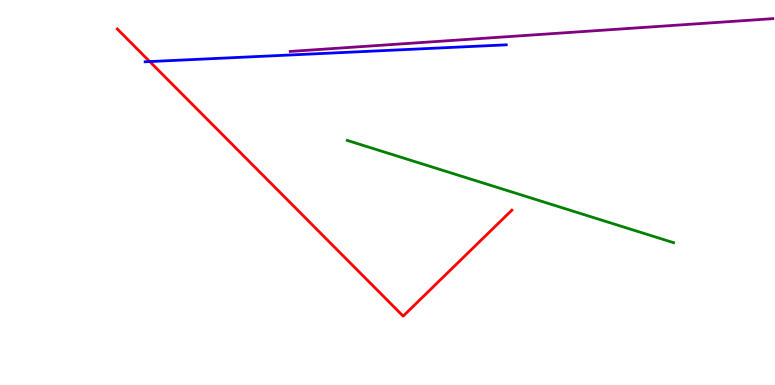[{'lines': ['blue', 'red'], 'intersections': [{'x': 1.93, 'y': 8.4}]}, {'lines': ['green', 'red'], 'intersections': []}, {'lines': ['purple', 'red'], 'intersections': []}, {'lines': ['blue', 'green'], 'intersections': []}, {'lines': ['blue', 'purple'], 'intersections': []}, {'lines': ['green', 'purple'], 'intersections': []}]